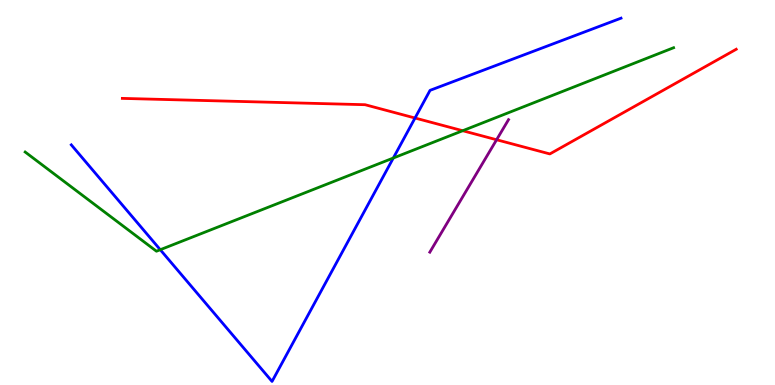[{'lines': ['blue', 'red'], 'intersections': [{'x': 5.36, 'y': 6.93}]}, {'lines': ['green', 'red'], 'intersections': [{'x': 5.97, 'y': 6.6}]}, {'lines': ['purple', 'red'], 'intersections': [{'x': 6.41, 'y': 6.37}]}, {'lines': ['blue', 'green'], 'intersections': [{'x': 2.07, 'y': 3.51}, {'x': 5.08, 'y': 5.9}]}, {'lines': ['blue', 'purple'], 'intersections': []}, {'lines': ['green', 'purple'], 'intersections': []}]